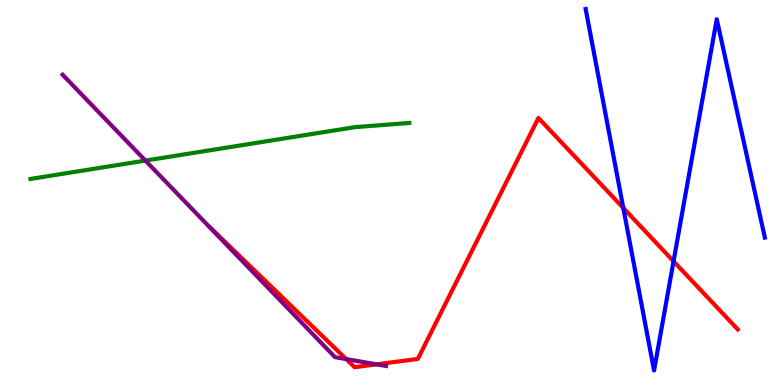[{'lines': ['blue', 'red'], 'intersections': [{'x': 8.04, 'y': 4.6}, {'x': 8.69, 'y': 3.21}]}, {'lines': ['green', 'red'], 'intersections': []}, {'lines': ['purple', 'red'], 'intersections': [{'x': 4.47, 'y': 0.673}, {'x': 4.86, 'y': 0.537}]}, {'lines': ['blue', 'green'], 'intersections': []}, {'lines': ['blue', 'purple'], 'intersections': []}, {'lines': ['green', 'purple'], 'intersections': [{'x': 1.88, 'y': 5.83}]}]